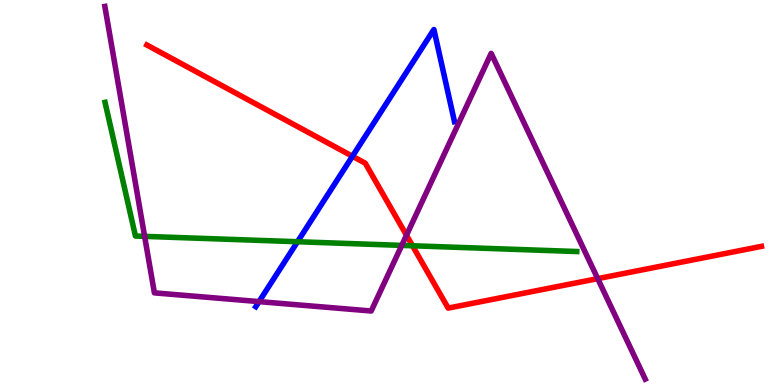[{'lines': ['blue', 'red'], 'intersections': [{'x': 4.55, 'y': 5.94}]}, {'lines': ['green', 'red'], 'intersections': [{'x': 5.32, 'y': 3.62}]}, {'lines': ['purple', 'red'], 'intersections': [{'x': 5.24, 'y': 3.89}, {'x': 7.71, 'y': 2.76}]}, {'lines': ['blue', 'green'], 'intersections': [{'x': 3.84, 'y': 3.72}]}, {'lines': ['blue', 'purple'], 'intersections': [{'x': 3.34, 'y': 2.17}]}, {'lines': ['green', 'purple'], 'intersections': [{'x': 1.87, 'y': 3.86}, {'x': 5.18, 'y': 3.63}]}]